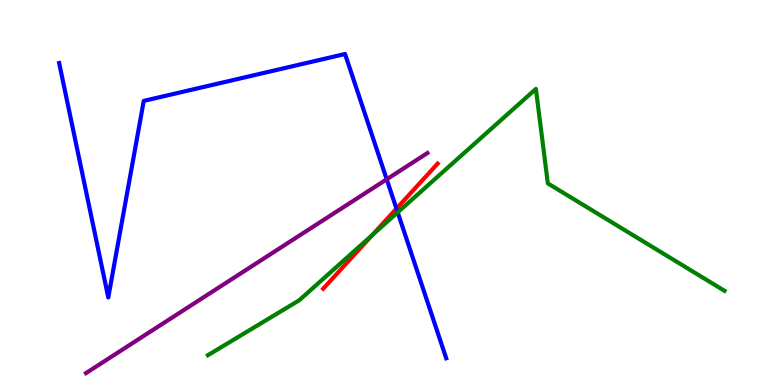[{'lines': ['blue', 'red'], 'intersections': [{'x': 5.12, 'y': 4.58}]}, {'lines': ['green', 'red'], 'intersections': [{'x': 4.81, 'y': 3.9}]}, {'lines': ['purple', 'red'], 'intersections': []}, {'lines': ['blue', 'green'], 'intersections': [{'x': 5.13, 'y': 4.48}]}, {'lines': ['blue', 'purple'], 'intersections': [{'x': 4.99, 'y': 5.34}]}, {'lines': ['green', 'purple'], 'intersections': []}]